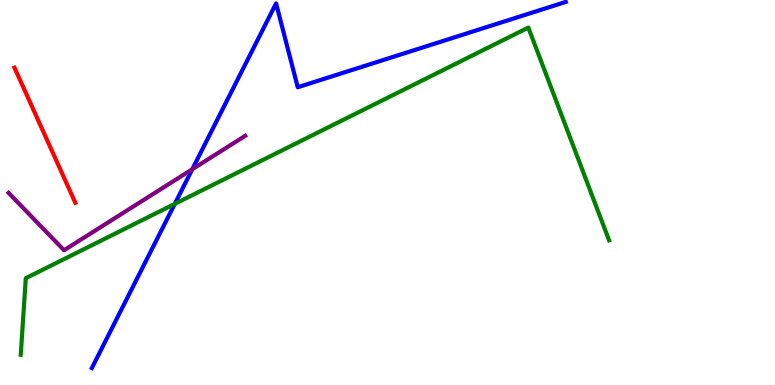[{'lines': ['blue', 'red'], 'intersections': []}, {'lines': ['green', 'red'], 'intersections': []}, {'lines': ['purple', 'red'], 'intersections': []}, {'lines': ['blue', 'green'], 'intersections': [{'x': 2.26, 'y': 4.7}]}, {'lines': ['blue', 'purple'], 'intersections': [{'x': 2.48, 'y': 5.6}]}, {'lines': ['green', 'purple'], 'intersections': []}]